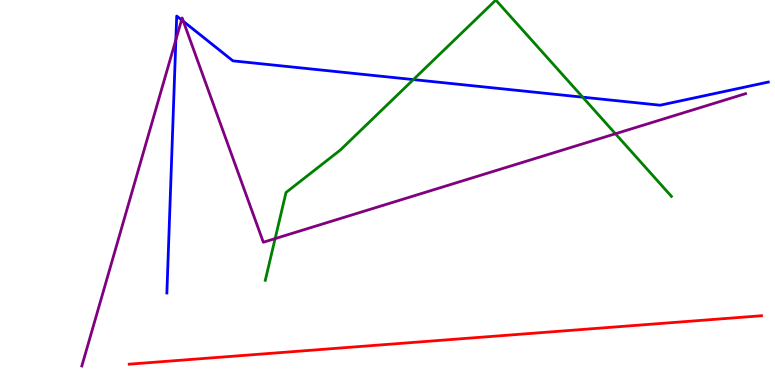[{'lines': ['blue', 'red'], 'intersections': []}, {'lines': ['green', 'red'], 'intersections': []}, {'lines': ['purple', 'red'], 'intersections': []}, {'lines': ['blue', 'green'], 'intersections': [{'x': 5.33, 'y': 7.93}, {'x': 7.52, 'y': 7.48}]}, {'lines': ['blue', 'purple'], 'intersections': [{'x': 2.27, 'y': 8.97}, {'x': 2.34, 'y': 9.48}, {'x': 2.37, 'y': 9.44}]}, {'lines': ['green', 'purple'], 'intersections': [{'x': 3.55, 'y': 3.8}, {'x': 7.94, 'y': 6.53}]}]